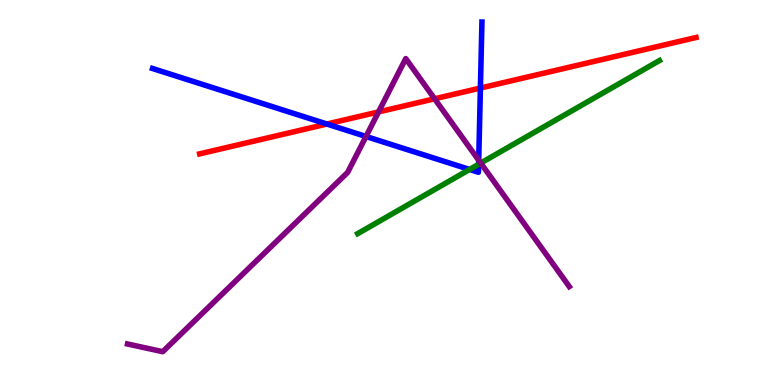[{'lines': ['blue', 'red'], 'intersections': [{'x': 4.22, 'y': 6.78}, {'x': 6.2, 'y': 7.71}]}, {'lines': ['green', 'red'], 'intersections': []}, {'lines': ['purple', 'red'], 'intersections': [{'x': 4.88, 'y': 7.09}, {'x': 5.61, 'y': 7.43}]}, {'lines': ['blue', 'green'], 'intersections': [{'x': 6.06, 'y': 5.6}, {'x': 6.18, 'y': 5.73}]}, {'lines': ['blue', 'purple'], 'intersections': [{'x': 4.72, 'y': 6.46}, {'x': 6.18, 'y': 5.84}]}, {'lines': ['green', 'purple'], 'intersections': [{'x': 6.2, 'y': 5.76}]}]